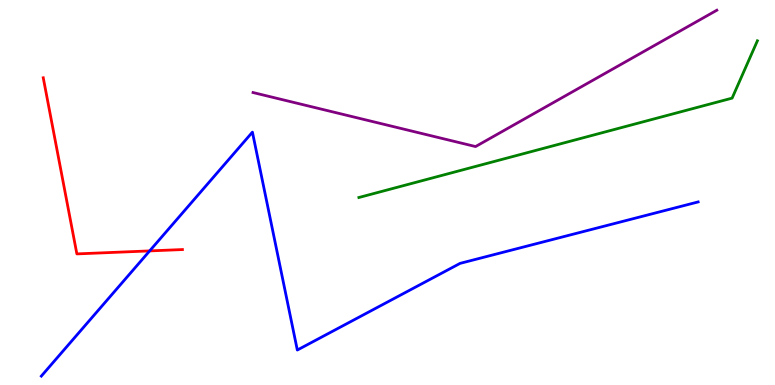[{'lines': ['blue', 'red'], 'intersections': [{'x': 1.93, 'y': 3.48}]}, {'lines': ['green', 'red'], 'intersections': []}, {'lines': ['purple', 'red'], 'intersections': []}, {'lines': ['blue', 'green'], 'intersections': []}, {'lines': ['blue', 'purple'], 'intersections': []}, {'lines': ['green', 'purple'], 'intersections': []}]